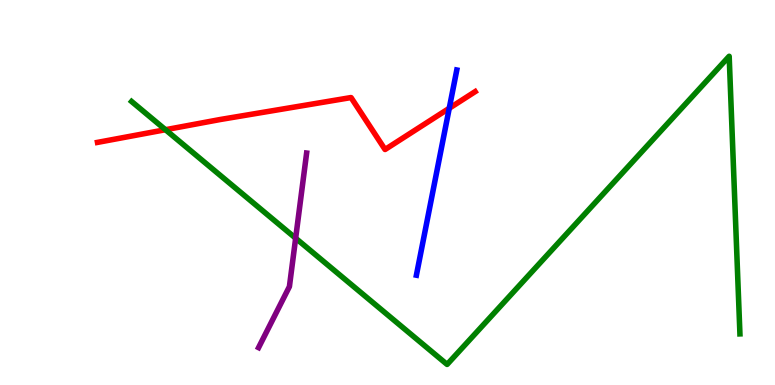[{'lines': ['blue', 'red'], 'intersections': [{'x': 5.8, 'y': 7.19}]}, {'lines': ['green', 'red'], 'intersections': [{'x': 2.14, 'y': 6.63}]}, {'lines': ['purple', 'red'], 'intersections': []}, {'lines': ['blue', 'green'], 'intersections': []}, {'lines': ['blue', 'purple'], 'intersections': []}, {'lines': ['green', 'purple'], 'intersections': [{'x': 3.81, 'y': 3.81}]}]